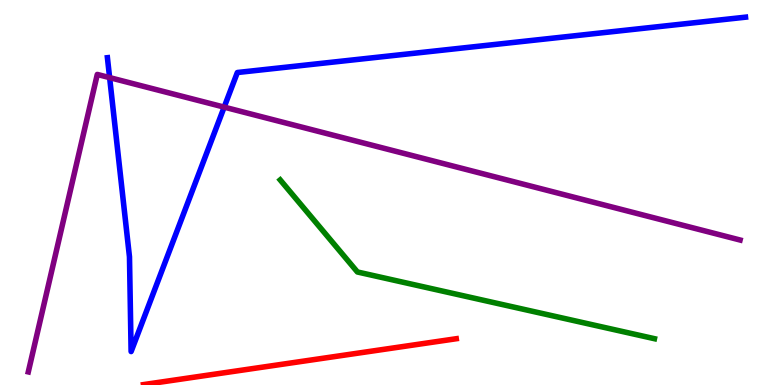[{'lines': ['blue', 'red'], 'intersections': []}, {'lines': ['green', 'red'], 'intersections': []}, {'lines': ['purple', 'red'], 'intersections': []}, {'lines': ['blue', 'green'], 'intersections': []}, {'lines': ['blue', 'purple'], 'intersections': [{'x': 1.41, 'y': 7.98}, {'x': 2.89, 'y': 7.22}]}, {'lines': ['green', 'purple'], 'intersections': []}]